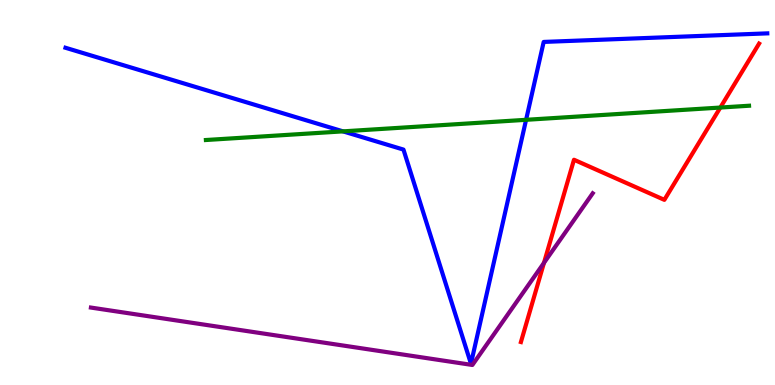[{'lines': ['blue', 'red'], 'intersections': []}, {'lines': ['green', 'red'], 'intersections': [{'x': 9.29, 'y': 7.21}]}, {'lines': ['purple', 'red'], 'intersections': [{'x': 7.02, 'y': 3.17}]}, {'lines': ['blue', 'green'], 'intersections': [{'x': 4.43, 'y': 6.59}, {'x': 6.79, 'y': 6.89}]}, {'lines': ['blue', 'purple'], 'intersections': []}, {'lines': ['green', 'purple'], 'intersections': []}]